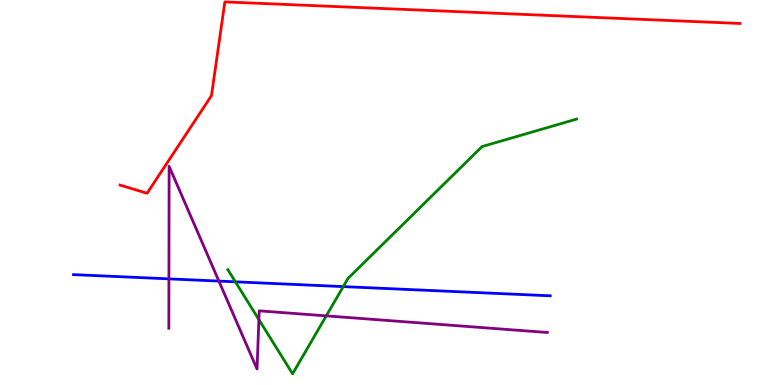[{'lines': ['blue', 'red'], 'intersections': []}, {'lines': ['green', 'red'], 'intersections': []}, {'lines': ['purple', 'red'], 'intersections': []}, {'lines': ['blue', 'green'], 'intersections': [{'x': 3.04, 'y': 2.68}, {'x': 4.43, 'y': 2.56}]}, {'lines': ['blue', 'purple'], 'intersections': [{'x': 2.18, 'y': 2.76}, {'x': 2.82, 'y': 2.7}]}, {'lines': ['green', 'purple'], 'intersections': [{'x': 3.34, 'y': 1.7}, {'x': 4.21, 'y': 1.8}]}]